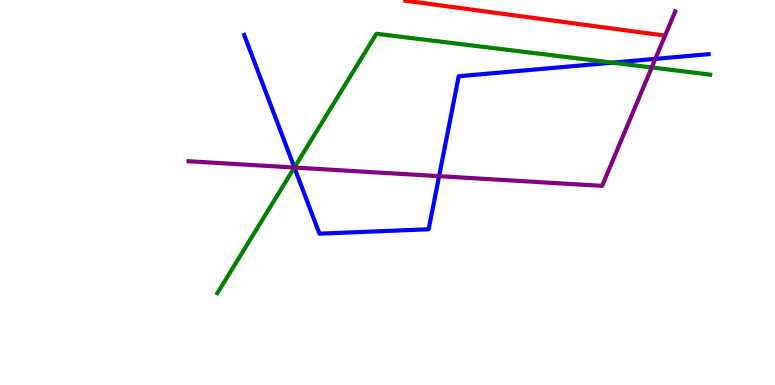[{'lines': ['blue', 'red'], 'intersections': []}, {'lines': ['green', 'red'], 'intersections': []}, {'lines': ['purple', 'red'], 'intersections': []}, {'lines': ['blue', 'green'], 'intersections': [{'x': 3.8, 'y': 5.65}, {'x': 7.9, 'y': 8.37}]}, {'lines': ['blue', 'purple'], 'intersections': [{'x': 3.8, 'y': 5.65}, {'x': 5.67, 'y': 5.42}, {'x': 8.46, 'y': 8.47}]}, {'lines': ['green', 'purple'], 'intersections': [{'x': 3.8, 'y': 5.65}, {'x': 8.41, 'y': 8.25}]}]